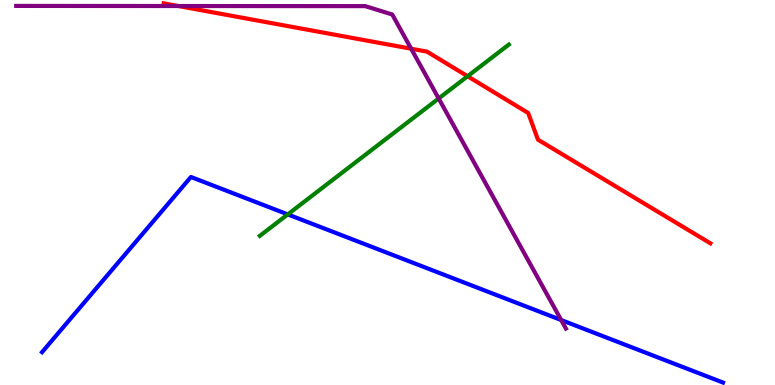[{'lines': ['blue', 'red'], 'intersections': []}, {'lines': ['green', 'red'], 'intersections': [{'x': 6.03, 'y': 8.02}]}, {'lines': ['purple', 'red'], 'intersections': [{'x': 2.3, 'y': 9.84}, {'x': 5.31, 'y': 8.73}]}, {'lines': ['blue', 'green'], 'intersections': [{'x': 3.71, 'y': 4.43}]}, {'lines': ['blue', 'purple'], 'intersections': [{'x': 7.24, 'y': 1.69}]}, {'lines': ['green', 'purple'], 'intersections': [{'x': 5.66, 'y': 7.44}]}]